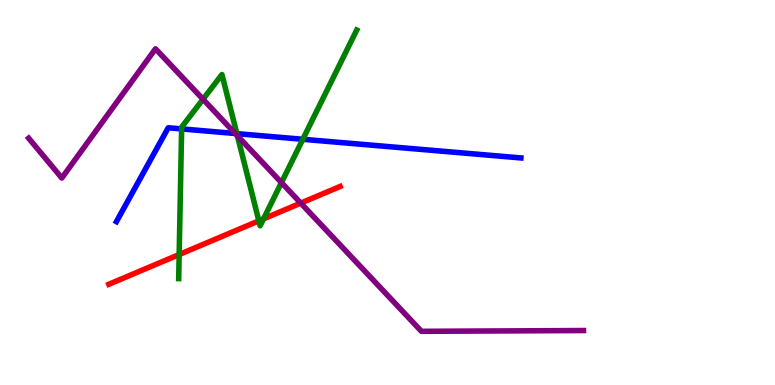[{'lines': ['blue', 'red'], 'intersections': []}, {'lines': ['green', 'red'], 'intersections': [{'x': 2.31, 'y': 3.39}, {'x': 3.34, 'y': 4.26}, {'x': 3.4, 'y': 4.32}]}, {'lines': ['purple', 'red'], 'intersections': [{'x': 3.88, 'y': 4.72}]}, {'lines': ['blue', 'green'], 'intersections': [{'x': 2.34, 'y': 6.65}, {'x': 3.06, 'y': 6.53}, {'x': 3.91, 'y': 6.38}]}, {'lines': ['blue', 'purple'], 'intersections': [{'x': 3.04, 'y': 6.53}]}, {'lines': ['green', 'purple'], 'intersections': [{'x': 2.62, 'y': 7.42}, {'x': 3.06, 'y': 6.47}, {'x': 3.63, 'y': 5.26}]}]